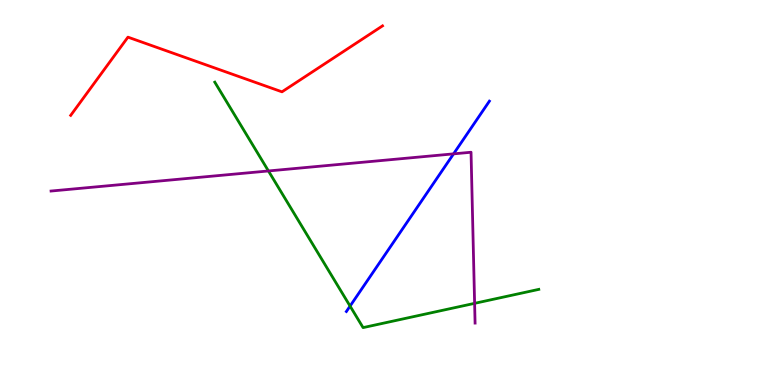[{'lines': ['blue', 'red'], 'intersections': []}, {'lines': ['green', 'red'], 'intersections': []}, {'lines': ['purple', 'red'], 'intersections': []}, {'lines': ['blue', 'green'], 'intersections': [{'x': 4.52, 'y': 2.05}]}, {'lines': ['blue', 'purple'], 'intersections': [{'x': 5.85, 'y': 6.0}]}, {'lines': ['green', 'purple'], 'intersections': [{'x': 3.46, 'y': 5.56}, {'x': 6.12, 'y': 2.12}]}]